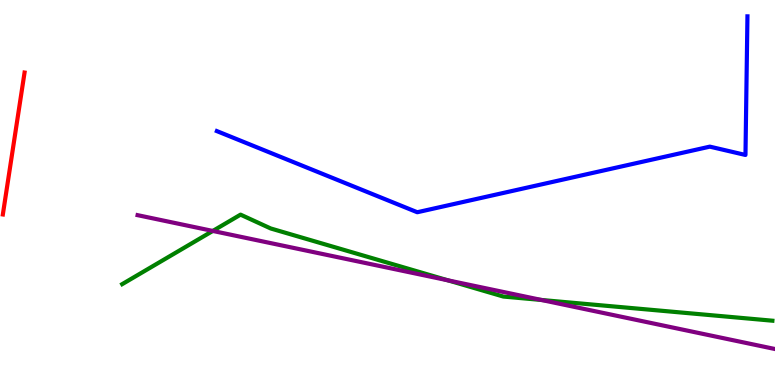[{'lines': ['blue', 'red'], 'intersections': []}, {'lines': ['green', 'red'], 'intersections': []}, {'lines': ['purple', 'red'], 'intersections': []}, {'lines': ['blue', 'green'], 'intersections': []}, {'lines': ['blue', 'purple'], 'intersections': []}, {'lines': ['green', 'purple'], 'intersections': [{'x': 2.75, 'y': 4.0}, {'x': 5.78, 'y': 2.72}, {'x': 6.99, 'y': 2.21}]}]